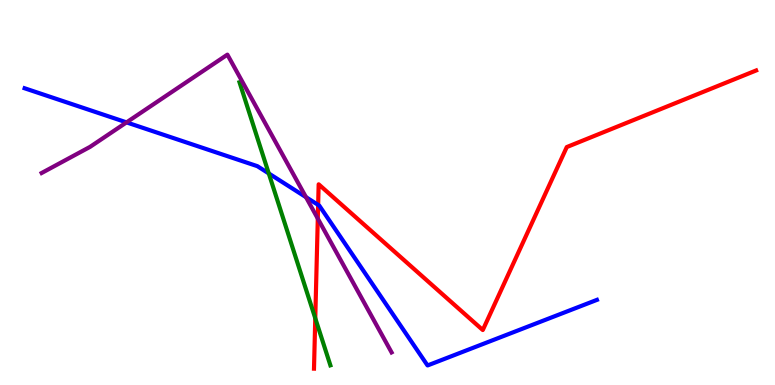[{'lines': ['blue', 'red'], 'intersections': [{'x': 4.11, 'y': 4.68}]}, {'lines': ['green', 'red'], 'intersections': [{'x': 4.07, 'y': 1.73}]}, {'lines': ['purple', 'red'], 'intersections': [{'x': 4.1, 'y': 4.32}]}, {'lines': ['blue', 'green'], 'intersections': [{'x': 3.47, 'y': 5.49}]}, {'lines': ['blue', 'purple'], 'intersections': [{'x': 1.63, 'y': 6.82}, {'x': 3.95, 'y': 4.88}]}, {'lines': ['green', 'purple'], 'intersections': []}]